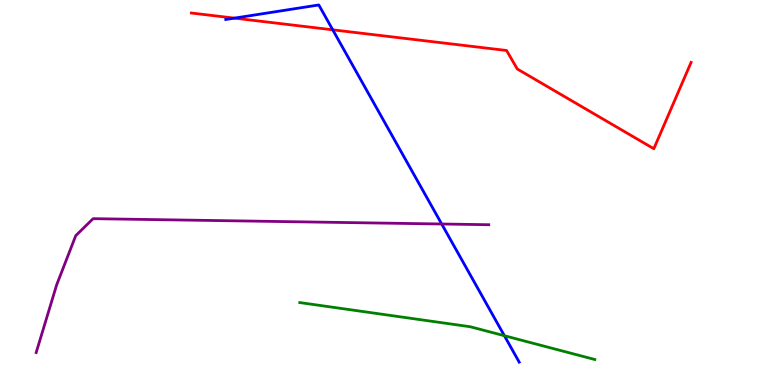[{'lines': ['blue', 'red'], 'intersections': [{'x': 3.02, 'y': 9.53}, {'x': 4.29, 'y': 9.23}]}, {'lines': ['green', 'red'], 'intersections': []}, {'lines': ['purple', 'red'], 'intersections': []}, {'lines': ['blue', 'green'], 'intersections': [{'x': 6.51, 'y': 1.28}]}, {'lines': ['blue', 'purple'], 'intersections': [{'x': 5.7, 'y': 4.18}]}, {'lines': ['green', 'purple'], 'intersections': []}]